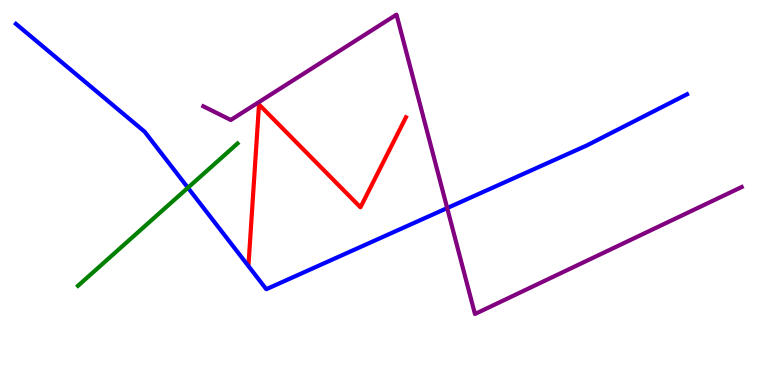[{'lines': ['blue', 'red'], 'intersections': []}, {'lines': ['green', 'red'], 'intersections': []}, {'lines': ['purple', 'red'], 'intersections': []}, {'lines': ['blue', 'green'], 'intersections': [{'x': 2.42, 'y': 5.12}]}, {'lines': ['blue', 'purple'], 'intersections': [{'x': 5.77, 'y': 4.6}]}, {'lines': ['green', 'purple'], 'intersections': []}]